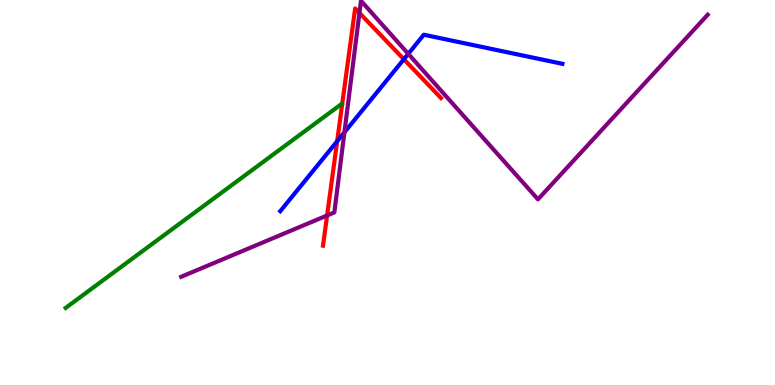[{'lines': ['blue', 'red'], 'intersections': [{'x': 4.35, 'y': 6.33}, {'x': 5.21, 'y': 8.46}]}, {'lines': ['green', 'red'], 'intersections': []}, {'lines': ['purple', 'red'], 'intersections': [{'x': 4.22, 'y': 4.4}, {'x': 4.64, 'y': 9.66}]}, {'lines': ['blue', 'green'], 'intersections': []}, {'lines': ['blue', 'purple'], 'intersections': [{'x': 4.44, 'y': 6.56}, {'x': 5.27, 'y': 8.6}]}, {'lines': ['green', 'purple'], 'intersections': []}]